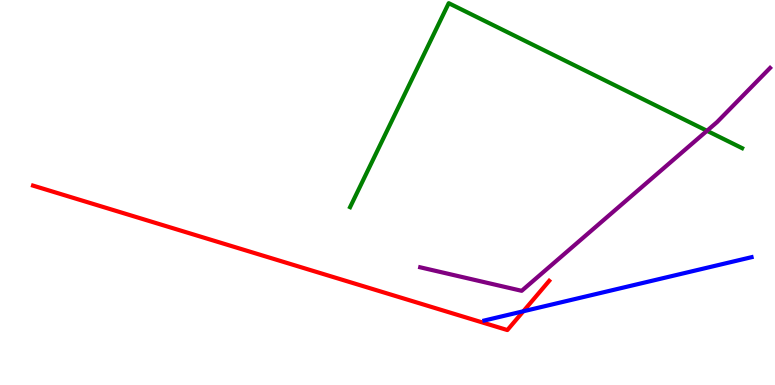[{'lines': ['blue', 'red'], 'intersections': [{'x': 6.75, 'y': 1.92}]}, {'lines': ['green', 'red'], 'intersections': []}, {'lines': ['purple', 'red'], 'intersections': []}, {'lines': ['blue', 'green'], 'intersections': []}, {'lines': ['blue', 'purple'], 'intersections': []}, {'lines': ['green', 'purple'], 'intersections': [{'x': 9.12, 'y': 6.6}]}]